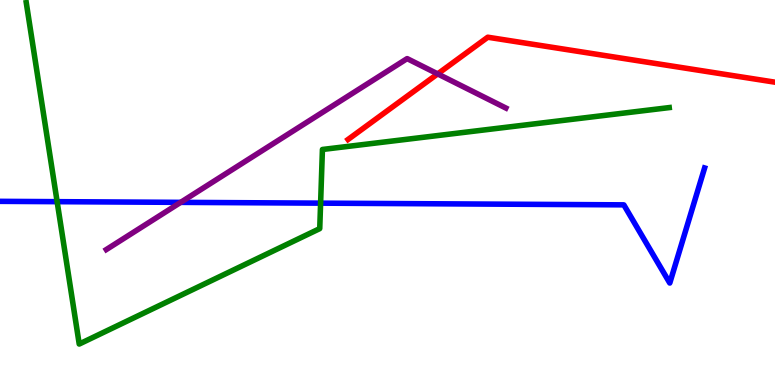[{'lines': ['blue', 'red'], 'intersections': []}, {'lines': ['green', 'red'], 'intersections': []}, {'lines': ['purple', 'red'], 'intersections': [{'x': 5.65, 'y': 8.08}]}, {'lines': ['blue', 'green'], 'intersections': [{'x': 0.737, 'y': 4.76}, {'x': 4.14, 'y': 4.72}]}, {'lines': ['blue', 'purple'], 'intersections': [{'x': 2.33, 'y': 4.74}]}, {'lines': ['green', 'purple'], 'intersections': []}]